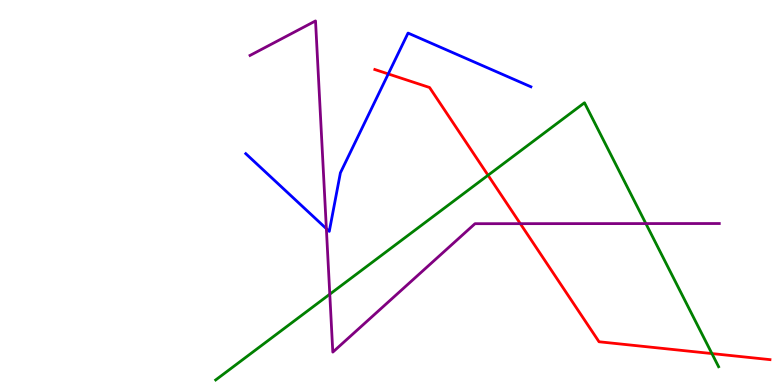[{'lines': ['blue', 'red'], 'intersections': [{'x': 5.01, 'y': 8.08}]}, {'lines': ['green', 'red'], 'intersections': [{'x': 6.3, 'y': 5.45}, {'x': 9.19, 'y': 0.817}]}, {'lines': ['purple', 'red'], 'intersections': [{'x': 6.71, 'y': 4.19}]}, {'lines': ['blue', 'green'], 'intersections': []}, {'lines': ['blue', 'purple'], 'intersections': [{'x': 4.21, 'y': 4.06}]}, {'lines': ['green', 'purple'], 'intersections': [{'x': 4.26, 'y': 2.36}, {'x': 8.33, 'y': 4.19}]}]